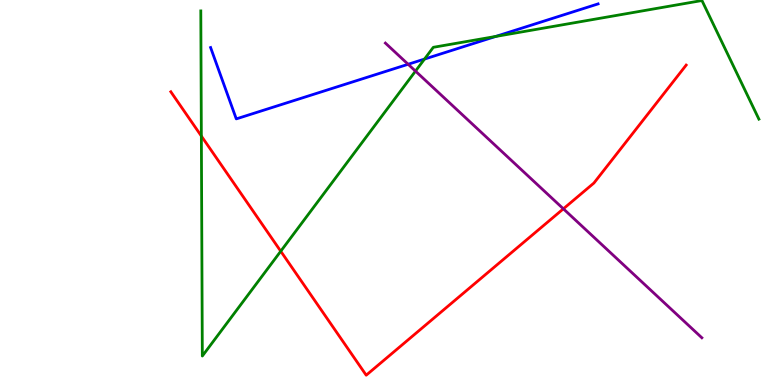[{'lines': ['blue', 'red'], 'intersections': []}, {'lines': ['green', 'red'], 'intersections': [{'x': 2.6, 'y': 6.47}, {'x': 3.62, 'y': 3.47}]}, {'lines': ['purple', 'red'], 'intersections': [{'x': 7.27, 'y': 4.58}]}, {'lines': ['blue', 'green'], 'intersections': [{'x': 5.48, 'y': 8.47}, {'x': 6.4, 'y': 9.05}]}, {'lines': ['blue', 'purple'], 'intersections': [{'x': 5.27, 'y': 8.33}]}, {'lines': ['green', 'purple'], 'intersections': [{'x': 5.36, 'y': 8.15}]}]